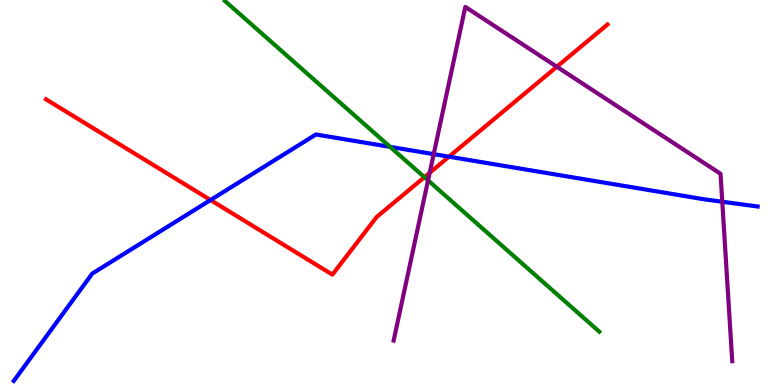[{'lines': ['blue', 'red'], 'intersections': [{'x': 2.72, 'y': 4.8}, {'x': 5.79, 'y': 5.93}]}, {'lines': ['green', 'red'], 'intersections': [{'x': 5.48, 'y': 5.4}]}, {'lines': ['purple', 'red'], 'intersections': [{'x': 5.54, 'y': 5.51}, {'x': 7.19, 'y': 8.27}]}, {'lines': ['blue', 'green'], 'intersections': [{'x': 5.03, 'y': 6.19}]}, {'lines': ['blue', 'purple'], 'intersections': [{'x': 5.6, 'y': 6.0}, {'x': 9.32, 'y': 4.76}]}, {'lines': ['green', 'purple'], 'intersections': [{'x': 5.52, 'y': 5.31}]}]